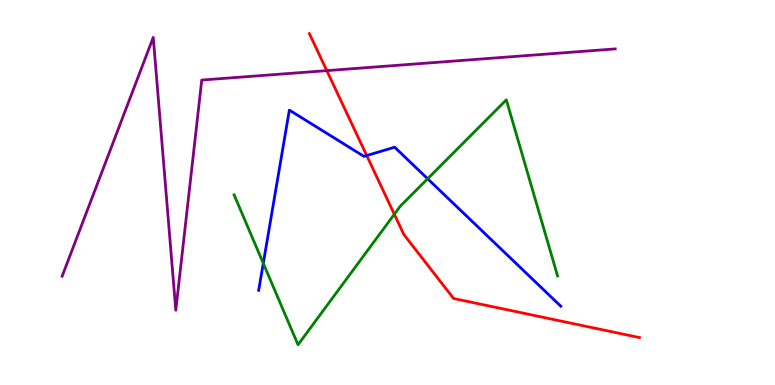[{'lines': ['blue', 'red'], 'intersections': [{'x': 4.73, 'y': 5.96}]}, {'lines': ['green', 'red'], 'intersections': [{'x': 5.09, 'y': 4.43}]}, {'lines': ['purple', 'red'], 'intersections': [{'x': 4.22, 'y': 8.17}]}, {'lines': ['blue', 'green'], 'intersections': [{'x': 3.4, 'y': 3.16}, {'x': 5.52, 'y': 5.36}]}, {'lines': ['blue', 'purple'], 'intersections': []}, {'lines': ['green', 'purple'], 'intersections': []}]